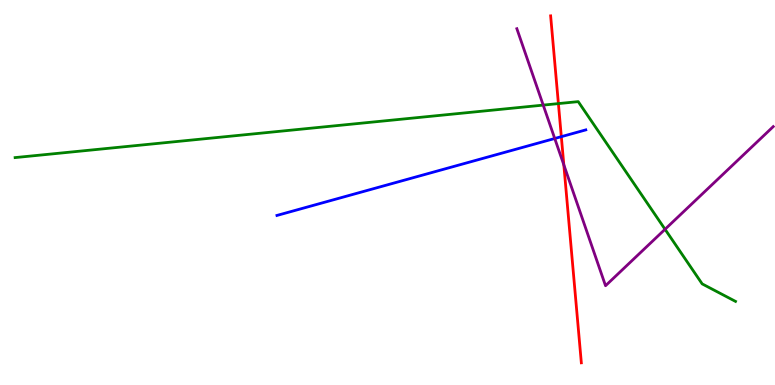[{'lines': ['blue', 'red'], 'intersections': [{'x': 7.24, 'y': 6.45}]}, {'lines': ['green', 'red'], 'intersections': [{'x': 7.21, 'y': 7.31}]}, {'lines': ['purple', 'red'], 'intersections': [{'x': 7.28, 'y': 5.72}]}, {'lines': ['blue', 'green'], 'intersections': []}, {'lines': ['blue', 'purple'], 'intersections': [{'x': 7.16, 'y': 6.4}]}, {'lines': ['green', 'purple'], 'intersections': [{'x': 7.01, 'y': 7.27}, {'x': 8.58, 'y': 4.04}]}]